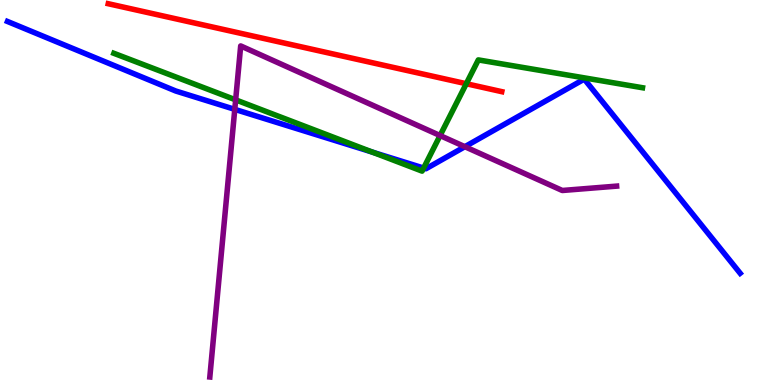[{'lines': ['blue', 'red'], 'intersections': []}, {'lines': ['green', 'red'], 'intersections': [{'x': 6.02, 'y': 7.83}]}, {'lines': ['purple', 'red'], 'intersections': []}, {'lines': ['blue', 'green'], 'intersections': [{'x': 4.81, 'y': 6.05}, {'x': 5.47, 'y': 5.63}]}, {'lines': ['blue', 'purple'], 'intersections': [{'x': 3.03, 'y': 7.16}, {'x': 6.0, 'y': 6.19}]}, {'lines': ['green', 'purple'], 'intersections': [{'x': 3.04, 'y': 7.41}, {'x': 5.68, 'y': 6.48}]}]